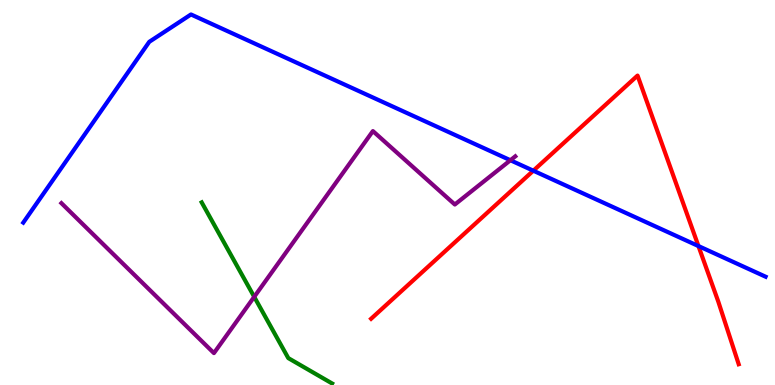[{'lines': ['blue', 'red'], 'intersections': [{'x': 6.88, 'y': 5.57}, {'x': 9.01, 'y': 3.61}]}, {'lines': ['green', 'red'], 'intersections': []}, {'lines': ['purple', 'red'], 'intersections': []}, {'lines': ['blue', 'green'], 'intersections': []}, {'lines': ['blue', 'purple'], 'intersections': [{'x': 6.59, 'y': 5.84}]}, {'lines': ['green', 'purple'], 'intersections': [{'x': 3.28, 'y': 2.29}]}]